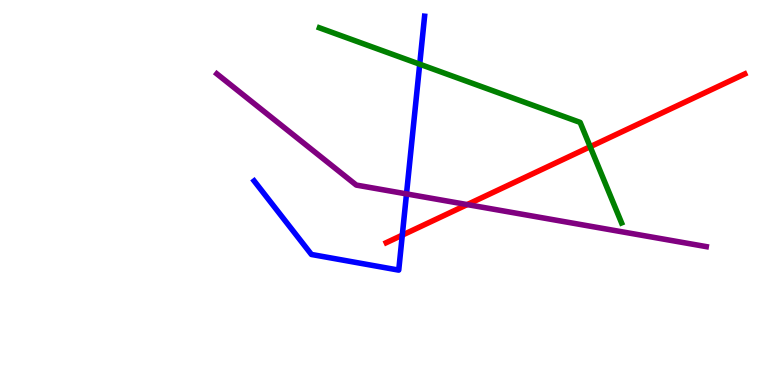[{'lines': ['blue', 'red'], 'intersections': [{'x': 5.19, 'y': 3.89}]}, {'lines': ['green', 'red'], 'intersections': [{'x': 7.62, 'y': 6.19}]}, {'lines': ['purple', 'red'], 'intersections': [{'x': 6.03, 'y': 4.69}]}, {'lines': ['blue', 'green'], 'intersections': [{'x': 5.42, 'y': 8.33}]}, {'lines': ['blue', 'purple'], 'intersections': [{'x': 5.25, 'y': 4.96}]}, {'lines': ['green', 'purple'], 'intersections': []}]